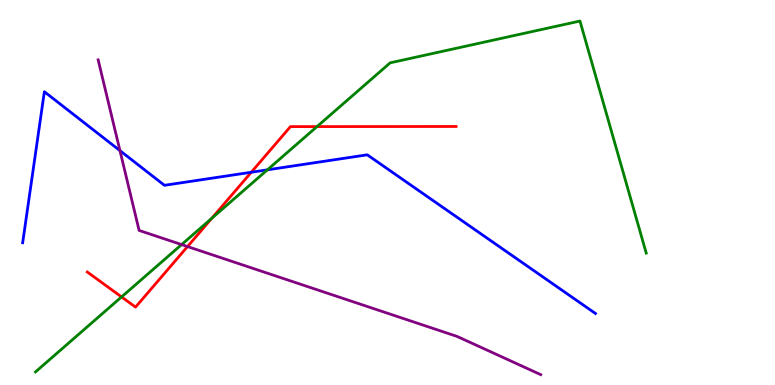[{'lines': ['blue', 'red'], 'intersections': [{'x': 3.24, 'y': 5.53}]}, {'lines': ['green', 'red'], 'intersections': [{'x': 1.57, 'y': 2.29}, {'x': 2.73, 'y': 4.33}, {'x': 4.09, 'y': 6.71}]}, {'lines': ['purple', 'red'], 'intersections': [{'x': 2.42, 'y': 3.6}]}, {'lines': ['blue', 'green'], 'intersections': [{'x': 3.45, 'y': 5.59}]}, {'lines': ['blue', 'purple'], 'intersections': [{'x': 1.55, 'y': 6.09}]}, {'lines': ['green', 'purple'], 'intersections': [{'x': 2.34, 'y': 3.65}]}]